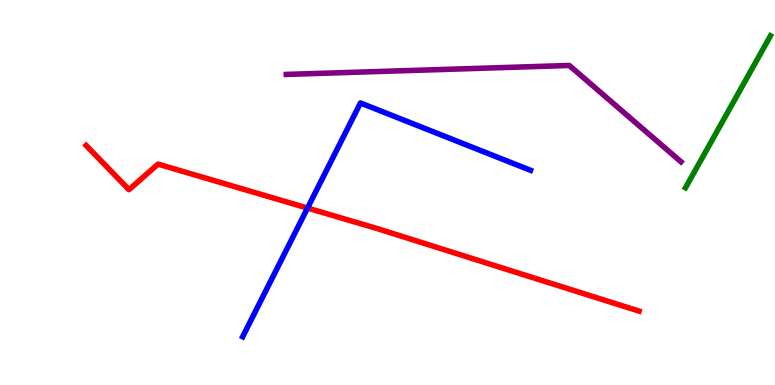[{'lines': ['blue', 'red'], 'intersections': [{'x': 3.97, 'y': 4.6}]}, {'lines': ['green', 'red'], 'intersections': []}, {'lines': ['purple', 'red'], 'intersections': []}, {'lines': ['blue', 'green'], 'intersections': []}, {'lines': ['blue', 'purple'], 'intersections': []}, {'lines': ['green', 'purple'], 'intersections': []}]